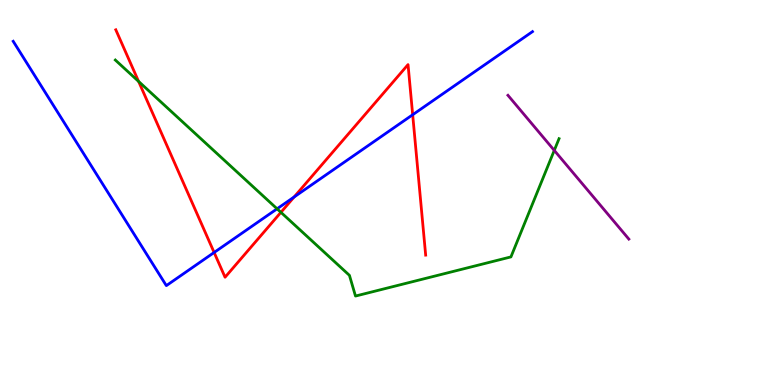[{'lines': ['blue', 'red'], 'intersections': [{'x': 2.76, 'y': 3.44}, {'x': 3.79, 'y': 4.88}, {'x': 5.32, 'y': 7.02}]}, {'lines': ['green', 'red'], 'intersections': [{'x': 1.79, 'y': 7.88}, {'x': 3.62, 'y': 4.49}]}, {'lines': ['purple', 'red'], 'intersections': []}, {'lines': ['blue', 'green'], 'intersections': [{'x': 3.58, 'y': 4.58}]}, {'lines': ['blue', 'purple'], 'intersections': []}, {'lines': ['green', 'purple'], 'intersections': [{'x': 7.15, 'y': 6.09}]}]